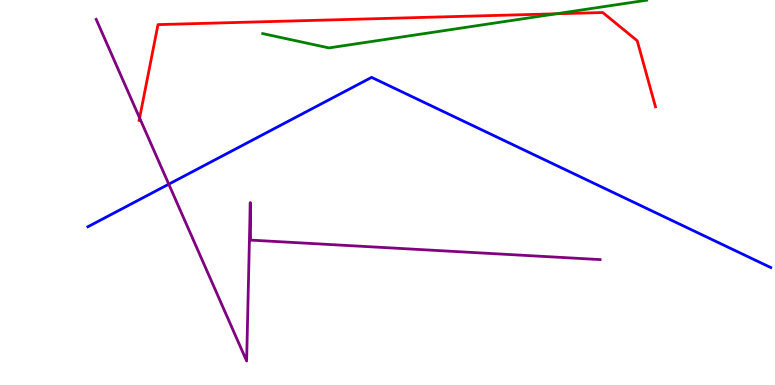[{'lines': ['blue', 'red'], 'intersections': []}, {'lines': ['green', 'red'], 'intersections': [{'x': 7.18, 'y': 9.64}]}, {'lines': ['purple', 'red'], 'intersections': [{'x': 1.8, 'y': 6.94}]}, {'lines': ['blue', 'green'], 'intersections': []}, {'lines': ['blue', 'purple'], 'intersections': [{'x': 2.18, 'y': 5.22}]}, {'lines': ['green', 'purple'], 'intersections': []}]